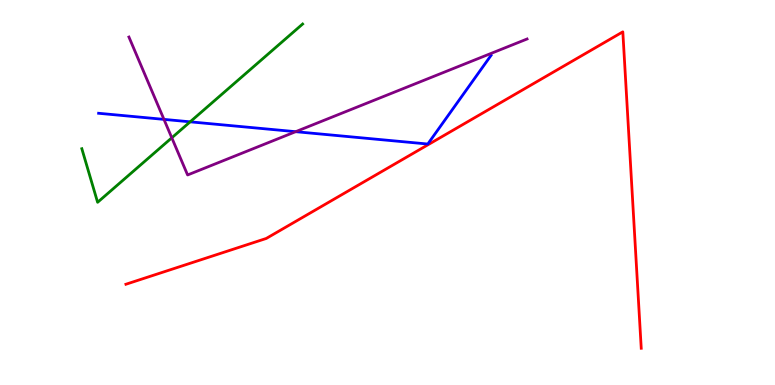[{'lines': ['blue', 'red'], 'intersections': []}, {'lines': ['green', 'red'], 'intersections': []}, {'lines': ['purple', 'red'], 'intersections': []}, {'lines': ['blue', 'green'], 'intersections': [{'x': 2.45, 'y': 6.84}]}, {'lines': ['blue', 'purple'], 'intersections': [{'x': 2.12, 'y': 6.9}, {'x': 3.81, 'y': 6.58}]}, {'lines': ['green', 'purple'], 'intersections': [{'x': 2.22, 'y': 6.42}]}]